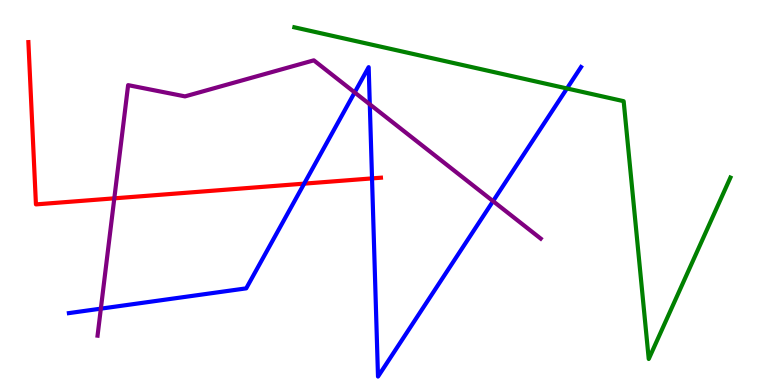[{'lines': ['blue', 'red'], 'intersections': [{'x': 3.92, 'y': 5.23}, {'x': 4.8, 'y': 5.37}]}, {'lines': ['green', 'red'], 'intersections': []}, {'lines': ['purple', 'red'], 'intersections': [{'x': 1.47, 'y': 4.85}]}, {'lines': ['blue', 'green'], 'intersections': [{'x': 7.32, 'y': 7.7}]}, {'lines': ['blue', 'purple'], 'intersections': [{'x': 1.3, 'y': 1.98}, {'x': 4.58, 'y': 7.6}, {'x': 4.77, 'y': 7.29}, {'x': 6.36, 'y': 4.78}]}, {'lines': ['green', 'purple'], 'intersections': []}]